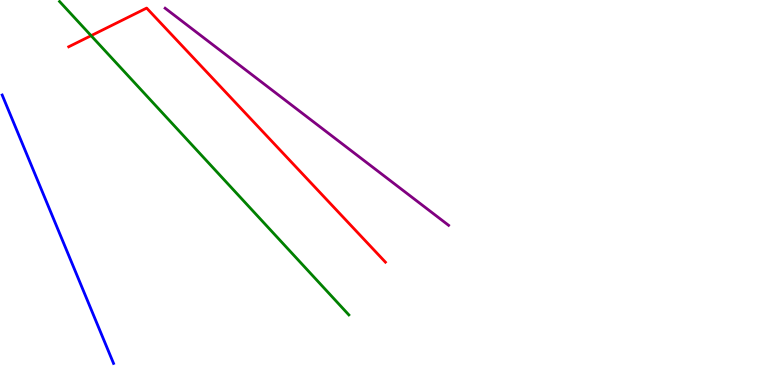[{'lines': ['blue', 'red'], 'intersections': []}, {'lines': ['green', 'red'], 'intersections': [{'x': 1.18, 'y': 9.07}]}, {'lines': ['purple', 'red'], 'intersections': []}, {'lines': ['blue', 'green'], 'intersections': []}, {'lines': ['blue', 'purple'], 'intersections': []}, {'lines': ['green', 'purple'], 'intersections': []}]